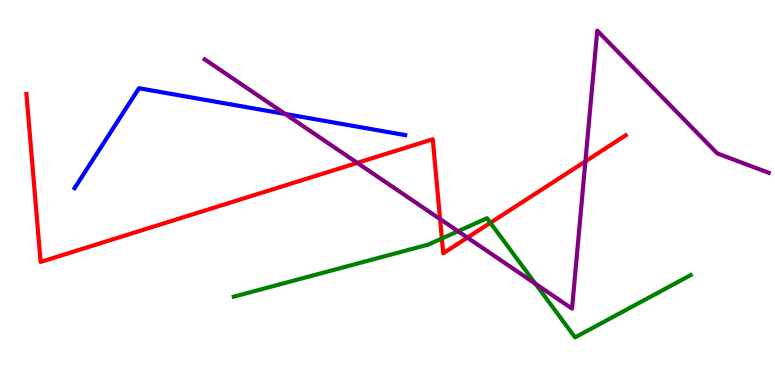[{'lines': ['blue', 'red'], 'intersections': []}, {'lines': ['green', 'red'], 'intersections': [{'x': 5.7, 'y': 3.81}, {'x': 6.33, 'y': 4.21}]}, {'lines': ['purple', 'red'], 'intersections': [{'x': 4.61, 'y': 5.77}, {'x': 5.68, 'y': 4.31}, {'x': 6.03, 'y': 3.83}, {'x': 7.55, 'y': 5.81}]}, {'lines': ['blue', 'green'], 'intersections': []}, {'lines': ['blue', 'purple'], 'intersections': [{'x': 3.68, 'y': 7.04}]}, {'lines': ['green', 'purple'], 'intersections': [{'x': 5.91, 'y': 3.99}, {'x': 6.91, 'y': 2.63}]}]